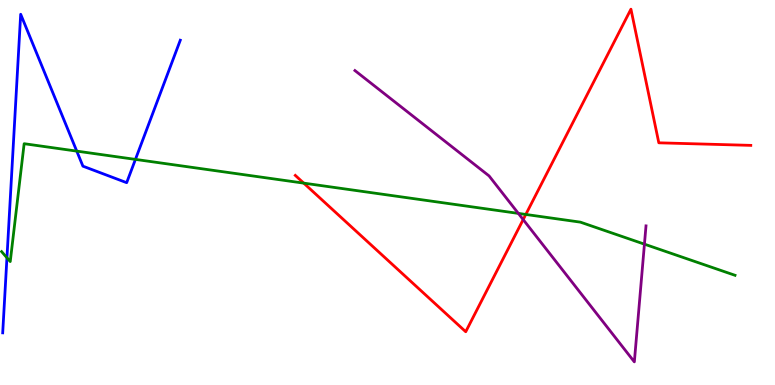[{'lines': ['blue', 'red'], 'intersections': []}, {'lines': ['green', 'red'], 'intersections': [{'x': 3.92, 'y': 5.24}, {'x': 6.78, 'y': 4.43}]}, {'lines': ['purple', 'red'], 'intersections': [{'x': 6.75, 'y': 4.3}]}, {'lines': ['blue', 'green'], 'intersections': [{'x': 0.0896, 'y': 3.3}, {'x': 0.99, 'y': 6.07}, {'x': 1.75, 'y': 5.86}]}, {'lines': ['blue', 'purple'], 'intersections': []}, {'lines': ['green', 'purple'], 'intersections': [{'x': 6.69, 'y': 4.46}, {'x': 8.32, 'y': 3.66}]}]